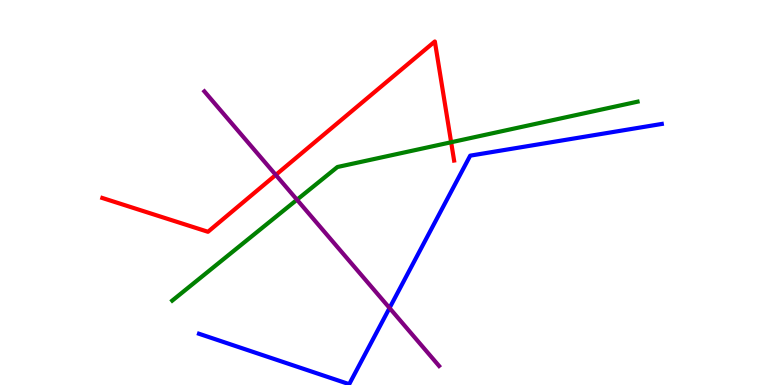[{'lines': ['blue', 'red'], 'intersections': []}, {'lines': ['green', 'red'], 'intersections': [{'x': 5.82, 'y': 6.31}]}, {'lines': ['purple', 'red'], 'intersections': [{'x': 3.56, 'y': 5.46}]}, {'lines': ['blue', 'green'], 'intersections': []}, {'lines': ['blue', 'purple'], 'intersections': [{'x': 5.03, 'y': 2.0}]}, {'lines': ['green', 'purple'], 'intersections': [{'x': 3.83, 'y': 4.81}]}]